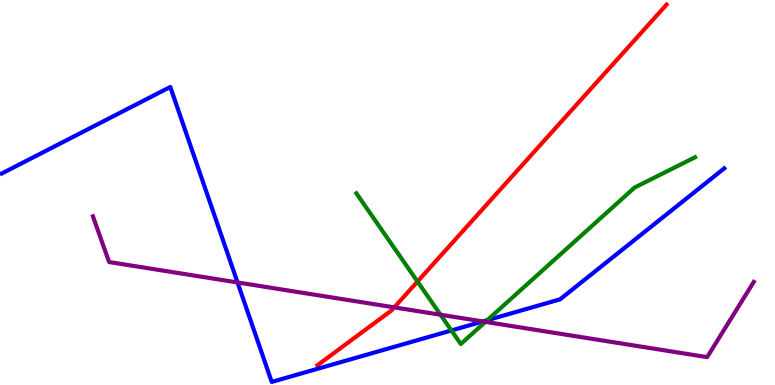[{'lines': ['blue', 'red'], 'intersections': []}, {'lines': ['green', 'red'], 'intersections': [{'x': 5.39, 'y': 2.69}]}, {'lines': ['purple', 'red'], 'intersections': [{'x': 5.09, 'y': 2.02}]}, {'lines': ['blue', 'green'], 'intersections': [{'x': 5.82, 'y': 1.42}, {'x': 6.29, 'y': 1.68}]}, {'lines': ['blue', 'purple'], 'intersections': [{'x': 3.06, 'y': 2.66}, {'x': 6.23, 'y': 1.65}]}, {'lines': ['green', 'purple'], 'intersections': [{'x': 5.68, 'y': 1.83}, {'x': 6.26, 'y': 1.64}]}]